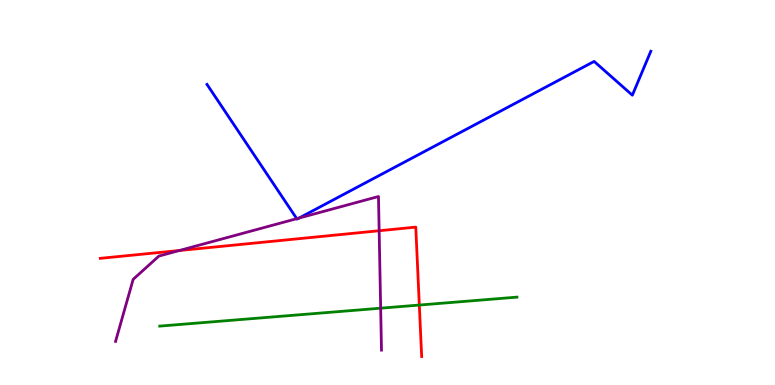[{'lines': ['blue', 'red'], 'intersections': []}, {'lines': ['green', 'red'], 'intersections': [{'x': 5.41, 'y': 2.08}]}, {'lines': ['purple', 'red'], 'intersections': [{'x': 2.31, 'y': 3.49}, {'x': 4.89, 'y': 4.01}]}, {'lines': ['blue', 'green'], 'intersections': []}, {'lines': ['blue', 'purple'], 'intersections': [{'x': 3.83, 'y': 4.32}, {'x': 3.86, 'y': 4.34}]}, {'lines': ['green', 'purple'], 'intersections': [{'x': 4.91, 'y': 2.0}]}]